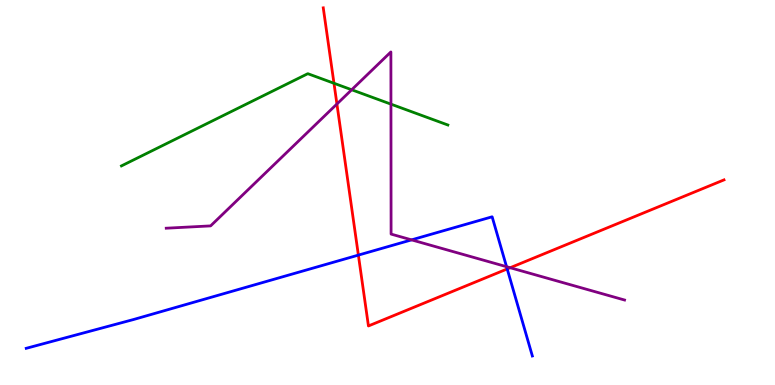[{'lines': ['blue', 'red'], 'intersections': [{'x': 4.62, 'y': 3.37}, {'x': 6.54, 'y': 3.01}]}, {'lines': ['green', 'red'], 'intersections': [{'x': 4.31, 'y': 7.84}]}, {'lines': ['purple', 'red'], 'intersections': [{'x': 4.35, 'y': 7.3}, {'x': 6.58, 'y': 3.05}]}, {'lines': ['blue', 'green'], 'intersections': []}, {'lines': ['blue', 'purple'], 'intersections': [{'x': 5.31, 'y': 3.77}, {'x': 6.54, 'y': 3.07}]}, {'lines': ['green', 'purple'], 'intersections': [{'x': 4.54, 'y': 7.67}, {'x': 5.04, 'y': 7.3}]}]